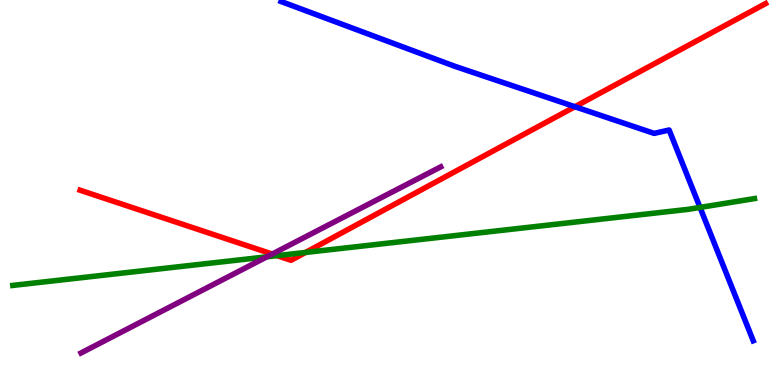[{'lines': ['blue', 'red'], 'intersections': [{'x': 7.42, 'y': 7.23}]}, {'lines': ['green', 'red'], 'intersections': [{'x': 3.57, 'y': 3.36}, {'x': 3.94, 'y': 3.44}]}, {'lines': ['purple', 'red'], 'intersections': [{'x': 3.51, 'y': 3.4}]}, {'lines': ['blue', 'green'], 'intersections': [{'x': 9.03, 'y': 4.61}]}, {'lines': ['blue', 'purple'], 'intersections': []}, {'lines': ['green', 'purple'], 'intersections': [{'x': 3.44, 'y': 3.33}]}]